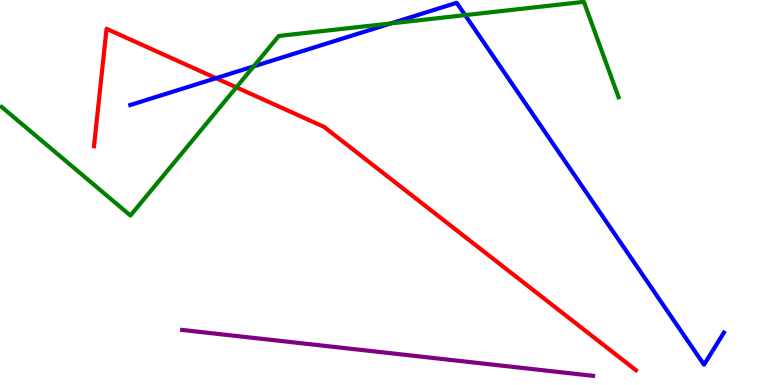[{'lines': ['blue', 'red'], 'intersections': [{'x': 2.79, 'y': 7.97}]}, {'lines': ['green', 'red'], 'intersections': [{'x': 3.05, 'y': 7.73}]}, {'lines': ['purple', 'red'], 'intersections': []}, {'lines': ['blue', 'green'], 'intersections': [{'x': 3.27, 'y': 8.28}, {'x': 5.04, 'y': 9.39}, {'x': 6.0, 'y': 9.61}]}, {'lines': ['blue', 'purple'], 'intersections': []}, {'lines': ['green', 'purple'], 'intersections': []}]